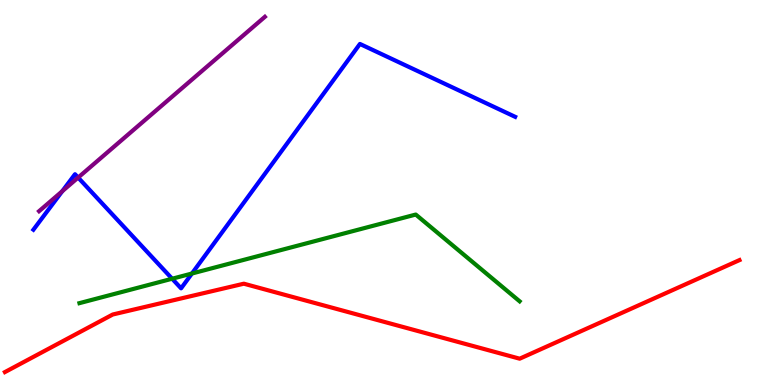[{'lines': ['blue', 'red'], 'intersections': []}, {'lines': ['green', 'red'], 'intersections': []}, {'lines': ['purple', 'red'], 'intersections': []}, {'lines': ['blue', 'green'], 'intersections': [{'x': 2.22, 'y': 2.76}, {'x': 2.48, 'y': 2.9}]}, {'lines': ['blue', 'purple'], 'intersections': [{'x': 0.803, 'y': 5.03}, {'x': 1.01, 'y': 5.39}]}, {'lines': ['green', 'purple'], 'intersections': []}]